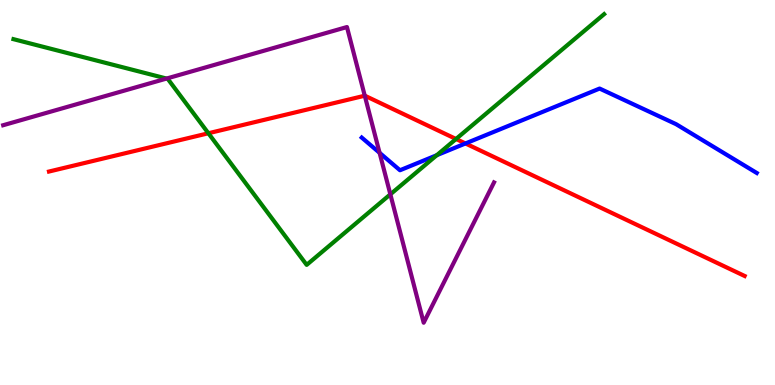[{'lines': ['blue', 'red'], 'intersections': [{'x': 6.01, 'y': 6.27}]}, {'lines': ['green', 'red'], 'intersections': [{'x': 2.69, 'y': 6.54}, {'x': 5.88, 'y': 6.39}]}, {'lines': ['purple', 'red'], 'intersections': [{'x': 4.71, 'y': 7.51}]}, {'lines': ['blue', 'green'], 'intersections': [{'x': 5.64, 'y': 5.97}]}, {'lines': ['blue', 'purple'], 'intersections': [{'x': 4.9, 'y': 6.03}]}, {'lines': ['green', 'purple'], 'intersections': [{'x': 2.15, 'y': 7.96}, {'x': 5.04, 'y': 4.95}]}]